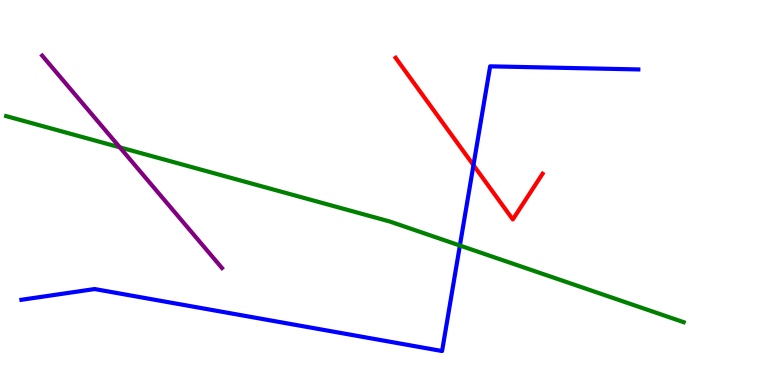[{'lines': ['blue', 'red'], 'intersections': [{'x': 6.11, 'y': 5.71}]}, {'lines': ['green', 'red'], 'intersections': []}, {'lines': ['purple', 'red'], 'intersections': []}, {'lines': ['blue', 'green'], 'intersections': [{'x': 5.93, 'y': 3.62}]}, {'lines': ['blue', 'purple'], 'intersections': []}, {'lines': ['green', 'purple'], 'intersections': [{'x': 1.55, 'y': 6.17}]}]